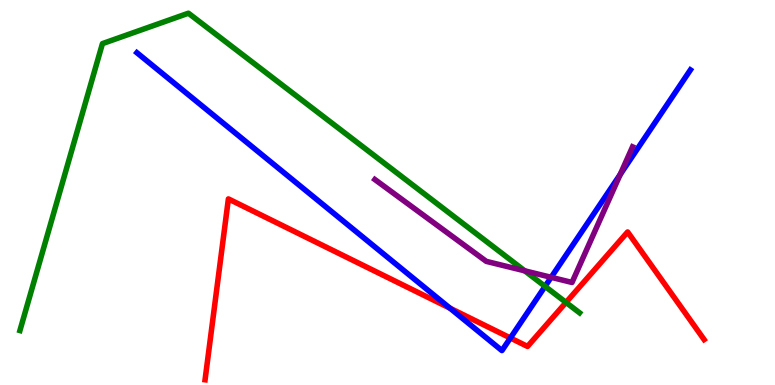[{'lines': ['blue', 'red'], 'intersections': [{'x': 5.81, 'y': 1.99}, {'x': 6.59, 'y': 1.22}]}, {'lines': ['green', 'red'], 'intersections': [{'x': 7.3, 'y': 2.14}]}, {'lines': ['purple', 'red'], 'intersections': []}, {'lines': ['blue', 'green'], 'intersections': [{'x': 7.03, 'y': 2.56}]}, {'lines': ['blue', 'purple'], 'intersections': [{'x': 7.11, 'y': 2.8}, {'x': 8.0, 'y': 5.47}]}, {'lines': ['green', 'purple'], 'intersections': [{'x': 6.77, 'y': 2.97}]}]